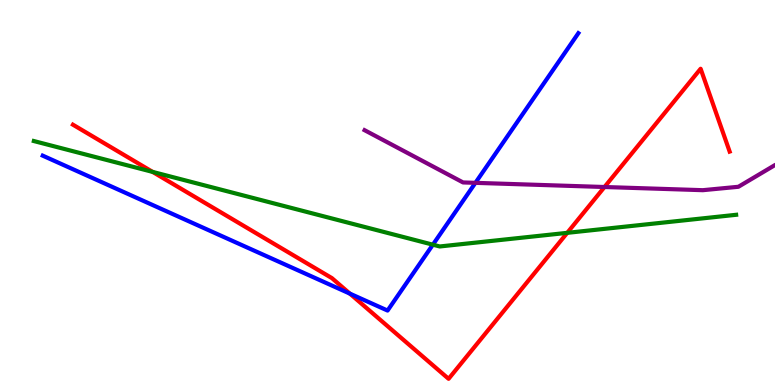[{'lines': ['blue', 'red'], 'intersections': [{'x': 4.51, 'y': 2.37}]}, {'lines': ['green', 'red'], 'intersections': [{'x': 1.97, 'y': 5.54}, {'x': 7.32, 'y': 3.95}]}, {'lines': ['purple', 'red'], 'intersections': [{'x': 7.8, 'y': 5.14}]}, {'lines': ['blue', 'green'], 'intersections': [{'x': 5.59, 'y': 3.64}]}, {'lines': ['blue', 'purple'], 'intersections': [{'x': 6.13, 'y': 5.25}]}, {'lines': ['green', 'purple'], 'intersections': []}]